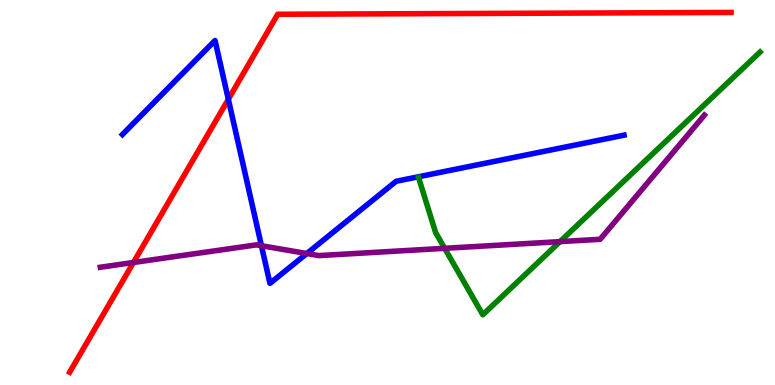[{'lines': ['blue', 'red'], 'intersections': [{'x': 2.95, 'y': 7.42}]}, {'lines': ['green', 'red'], 'intersections': []}, {'lines': ['purple', 'red'], 'intersections': [{'x': 1.72, 'y': 3.18}]}, {'lines': ['blue', 'green'], 'intersections': []}, {'lines': ['blue', 'purple'], 'intersections': [{'x': 3.37, 'y': 3.62}, {'x': 3.96, 'y': 3.41}]}, {'lines': ['green', 'purple'], 'intersections': [{'x': 5.74, 'y': 3.55}, {'x': 7.23, 'y': 3.72}]}]